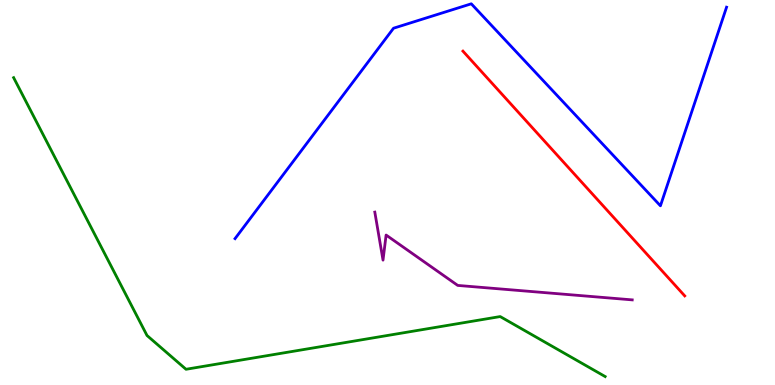[{'lines': ['blue', 'red'], 'intersections': []}, {'lines': ['green', 'red'], 'intersections': []}, {'lines': ['purple', 'red'], 'intersections': []}, {'lines': ['blue', 'green'], 'intersections': []}, {'lines': ['blue', 'purple'], 'intersections': []}, {'lines': ['green', 'purple'], 'intersections': []}]